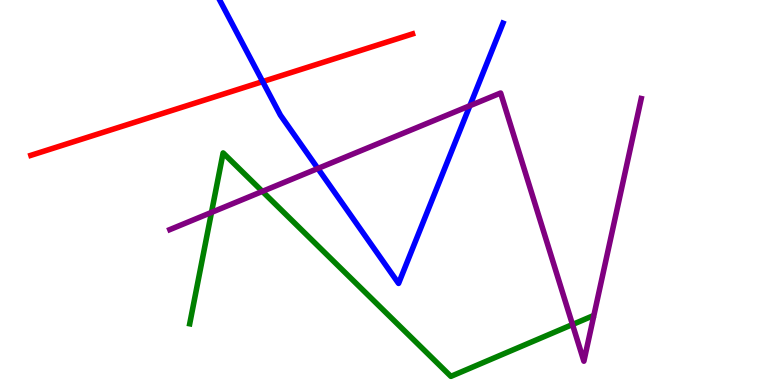[{'lines': ['blue', 'red'], 'intersections': [{'x': 3.39, 'y': 7.88}]}, {'lines': ['green', 'red'], 'intersections': []}, {'lines': ['purple', 'red'], 'intersections': []}, {'lines': ['blue', 'green'], 'intersections': []}, {'lines': ['blue', 'purple'], 'intersections': [{'x': 4.1, 'y': 5.62}, {'x': 6.06, 'y': 7.25}]}, {'lines': ['green', 'purple'], 'intersections': [{'x': 2.73, 'y': 4.48}, {'x': 3.39, 'y': 5.03}, {'x': 7.39, 'y': 1.57}]}]